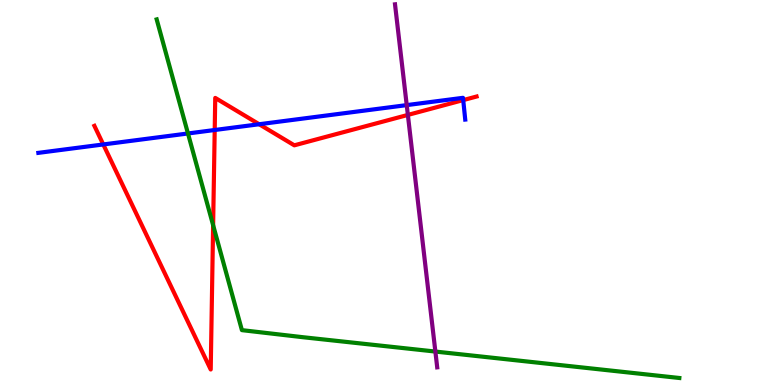[{'lines': ['blue', 'red'], 'intersections': [{'x': 1.33, 'y': 6.25}, {'x': 2.77, 'y': 6.62}, {'x': 3.34, 'y': 6.77}, {'x': 5.98, 'y': 7.4}]}, {'lines': ['green', 'red'], 'intersections': [{'x': 2.75, 'y': 4.15}]}, {'lines': ['purple', 'red'], 'intersections': [{'x': 5.26, 'y': 7.02}]}, {'lines': ['blue', 'green'], 'intersections': [{'x': 2.43, 'y': 6.53}]}, {'lines': ['blue', 'purple'], 'intersections': [{'x': 5.25, 'y': 7.27}]}, {'lines': ['green', 'purple'], 'intersections': [{'x': 5.62, 'y': 0.869}]}]